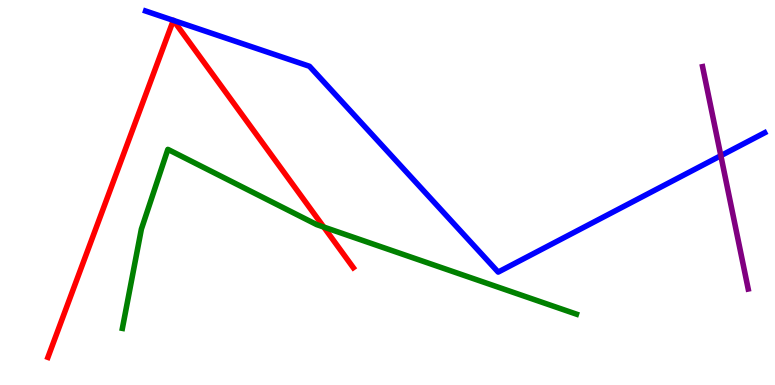[{'lines': ['blue', 'red'], 'intersections': [{'x': 2.24, 'y': 9.47}, {'x': 2.24, 'y': 9.47}]}, {'lines': ['green', 'red'], 'intersections': [{'x': 4.18, 'y': 4.1}]}, {'lines': ['purple', 'red'], 'intersections': []}, {'lines': ['blue', 'green'], 'intersections': []}, {'lines': ['blue', 'purple'], 'intersections': [{'x': 9.3, 'y': 5.96}]}, {'lines': ['green', 'purple'], 'intersections': []}]